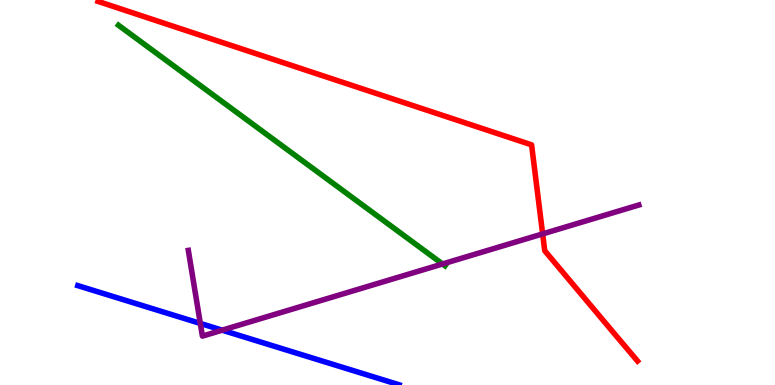[{'lines': ['blue', 'red'], 'intersections': []}, {'lines': ['green', 'red'], 'intersections': []}, {'lines': ['purple', 'red'], 'intersections': [{'x': 7.0, 'y': 3.92}]}, {'lines': ['blue', 'green'], 'intersections': []}, {'lines': ['blue', 'purple'], 'intersections': [{'x': 2.58, 'y': 1.6}, {'x': 2.87, 'y': 1.42}]}, {'lines': ['green', 'purple'], 'intersections': [{'x': 5.71, 'y': 3.14}]}]